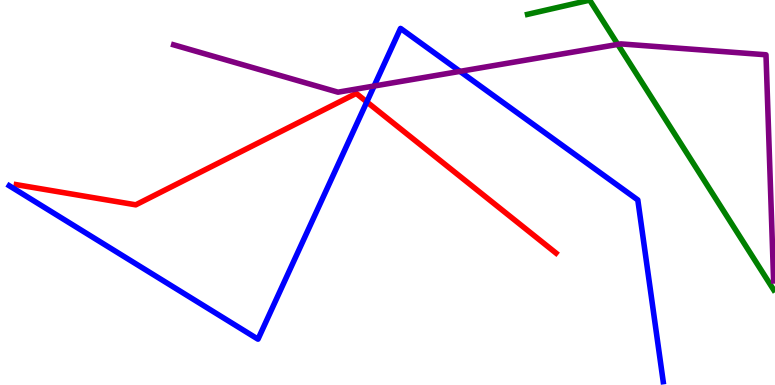[{'lines': ['blue', 'red'], 'intersections': [{'x': 4.73, 'y': 7.35}]}, {'lines': ['green', 'red'], 'intersections': []}, {'lines': ['purple', 'red'], 'intersections': []}, {'lines': ['blue', 'green'], 'intersections': []}, {'lines': ['blue', 'purple'], 'intersections': [{'x': 4.83, 'y': 7.77}, {'x': 5.93, 'y': 8.15}]}, {'lines': ['green', 'purple'], 'intersections': [{'x': 7.97, 'y': 8.85}]}]